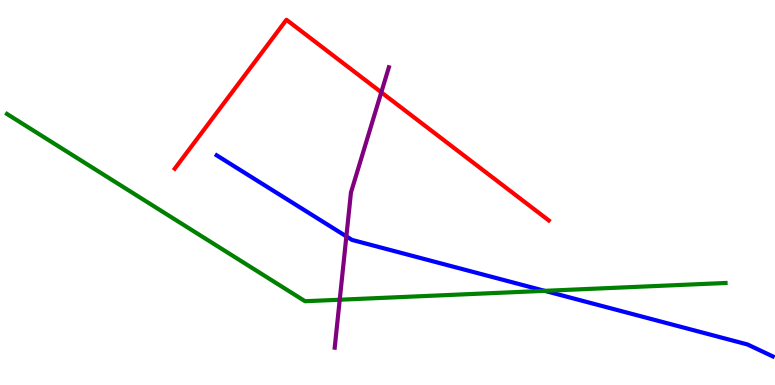[{'lines': ['blue', 'red'], 'intersections': []}, {'lines': ['green', 'red'], 'intersections': []}, {'lines': ['purple', 'red'], 'intersections': [{'x': 4.92, 'y': 7.6}]}, {'lines': ['blue', 'green'], 'intersections': [{'x': 7.03, 'y': 2.45}]}, {'lines': ['blue', 'purple'], 'intersections': [{'x': 4.47, 'y': 3.86}]}, {'lines': ['green', 'purple'], 'intersections': [{'x': 4.38, 'y': 2.21}]}]